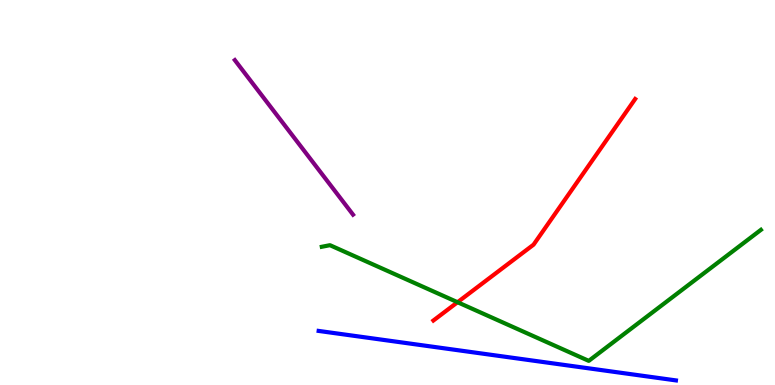[{'lines': ['blue', 'red'], 'intersections': []}, {'lines': ['green', 'red'], 'intersections': [{'x': 5.9, 'y': 2.15}]}, {'lines': ['purple', 'red'], 'intersections': []}, {'lines': ['blue', 'green'], 'intersections': []}, {'lines': ['blue', 'purple'], 'intersections': []}, {'lines': ['green', 'purple'], 'intersections': []}]